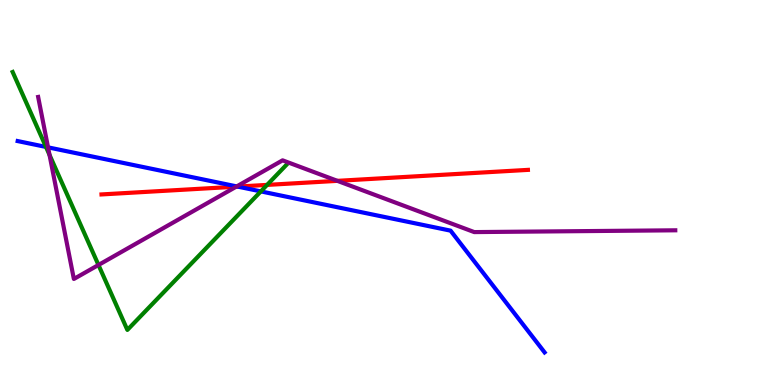[{'lines': ['blue', 'red'], 'intersections': [{'x': 3.07, 'y': 5.15}]}, {'lines': ['green', 'red'], 'intersections': [{'x': 3.45, 'y': 5.2}]}, {'lines': ['purple', 'red'], 'intersections': [{'x': 3.05, 'y': 5.15}, {'x': 4.35, 'y': 5.3}]}, {'lines': ['blue', 'green'], 'intersections': [{'x': 0.593, 'y': 6.18}, {'x': 3.37, 'y': 5.03}]}, {'lines': ['blue', 'purple'], 'intersections': [{'x': 0.62, 'y': 6.17}, {'x': 3.05, 'y': 5.16}]}, {'lines': ['green', 'purple'], 'intersections': [{'x': 0.639, 'y': 5.98}, {'x': 1.27, 'y': 3.12}]}]